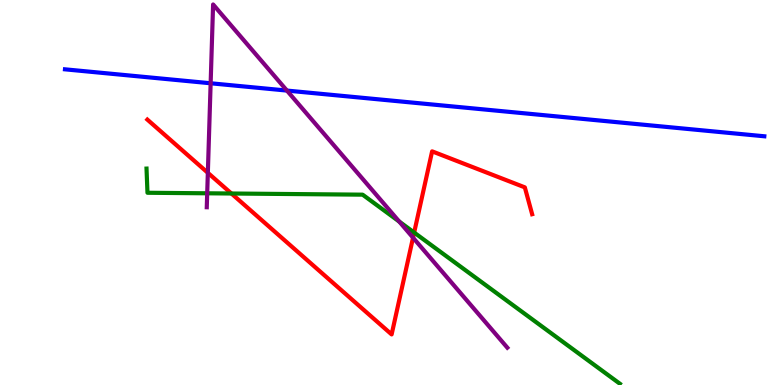[{'lines': ['blue', 'red'], 'intersections': []}, {'lines': ['green', 'red'], 'intersections': [{'x': 2.99, 'y': 4.97}, {'x': 5.34, 'y': 3.96}]}, {'lines': ['purple', 'red'], 'intersections': [{'x': 2.68, 'y': 5.51}, {'x': 5.33, 'y': 3.83}]}, {'lines': ['blue', 'green'], 'intersections': []}, {'lines': ['blue', 'purple'], 'intersections': [{'x': 2.72, 'y': 7.84}, {'x': 3.7, 'y': 7.65}]}, {'lines': ['green', 'purple'], 'intersections': [{'x': 2.67, 'y': 4.98}, {'x': 5.15, 'y': 4.24}]}]